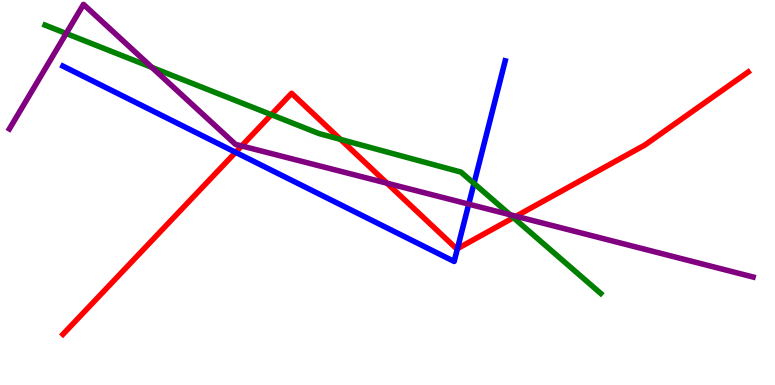[{'lines': ['blue', 'red'], 'intersections': [{'x': 3.04, 'y': 6.04}, {'x': 5.9, 'y': 3.54}]}, {'lines': ['green', 'red'], 'intersections': [{'x': 3.5, 'y': 7.02}, {'x': 4.39, 'y': 6.38}, {'x': 6.63, 'y': 4.35}]}, {'lines': ['purple', 'red'], 'intersections': [{'x': 3.12, 'y': 6.21}, {'x': 4.99, 'y': 5.24}, {'x': 6.66, 'y': 4.38}]}, {'lines': ['blue', 'green'], 'intersections': [{'x': 6.12, 'y': 5.24}]}, {'lines': ['blue', 'purple'], 'intersections': [{'x': 6.05, 'y': 4.7}]}, {'lines': ['green', 'purple'], 'intersections': [{'x': 0.854, 'y': 9.13}, {'x': 1.96, 'y': 8.25}, {'x': 6.58, 'y': 4.42}]}]